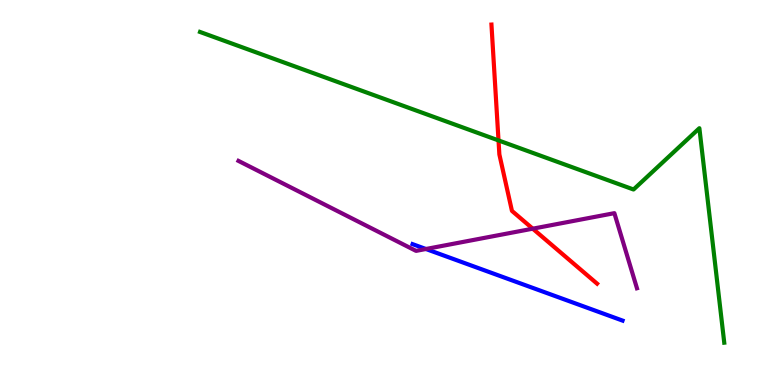[{'lines': ['blue', 'red'], 'intersections': []}, {'lines': ['green', 'red'], 'intersections': [{'x': 6.43, 'y': 6.35}]}, {'lines': ['purple', 'red'], 'intersections': [{'x': 6.87, 'y': 4.06}]}, {'lines': ['blue', 'green'], 'intersections': []}, {'lines': ['blue', 'purple'], 'intersections': [{'x': 5.5, 'y': 3.53}]}, {'lines': ['green', 'purple'], 'intersections': []}]